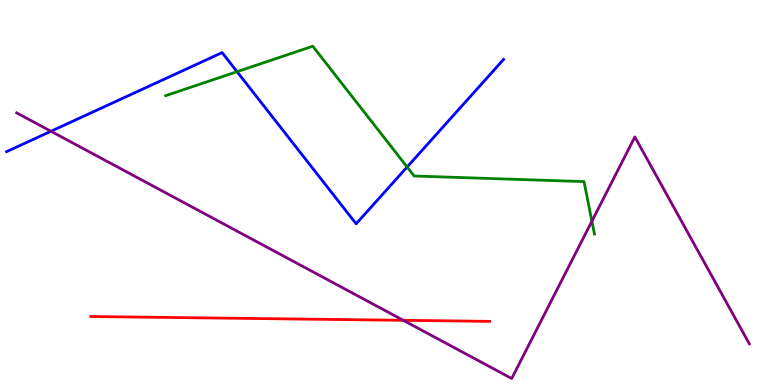[{'lines': ['blue', 'red'], 'intersections': []}, {'lines': ['green', 'red'], 'intersections': []}, {'lines': ['purple', 'red'], 'intersections': [{'x': 5.2, 'y': 1.68}]}, {'lines': ['blue', 'green'], 'intersections': [{'x': 3.06, 'y': 8.14}, {'x': 5.25, 'y': 5.66}]}, {'lines': ['blue', 'purple'], 'intersections': [{'x': 0.658, 'y': 6.59}]}, {'lines': ['green', 'purple'], 'intersections': [{'x': 7.64, 'y': 4.25}]}]